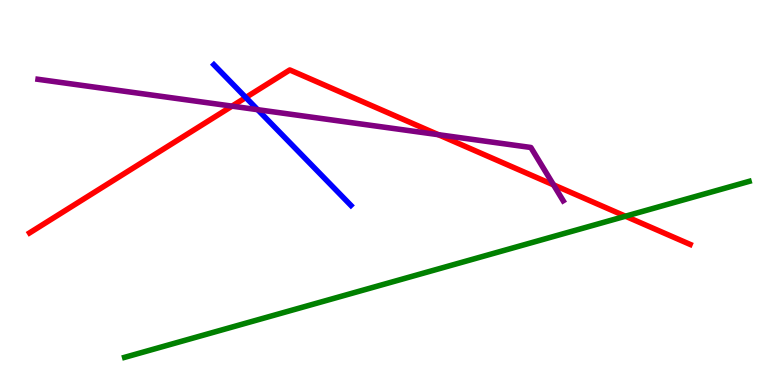[{'lines': ['blue', 'red'], 'intersections': [{'x': 3.17, 'y': 7.47}]}, {'lines': ['green', 'red'], 'intersections': [{'x': 8.07, 'y': 4.38}]}, {'lines': ['purple', 'red'], 'intersections': [{'x': 2.99, 'y': 7.24}, {'x': 5.66, 'y': 6.5}, {'x': 7.14, 'y': 5.2}]}, {'lines': ['blue', 'green'], 'intersections': []}, {'lines': ['blue', 'purple'], 'intersections': [{'x': 3.33, 'y': 7.15}]}, {'lines': ['green', 'purple'], 'intersections': []}]